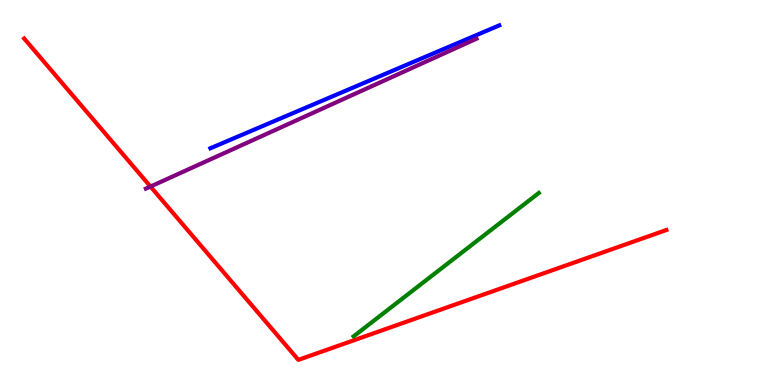[{'lines': ['blue', 'red'], 'intersections': []}, {'lines': ['green', 'red'], 'intersections': []}, {'lines': ['purple', 'red'], 'intersections': [{'x': 1.94, 'y': 5.15}]}, {'lines': ['blue', 'green'], 'intersections': []}, {'lines': ['blue', 'purple'], 'intersections': []}, {'lines': ['green', 'purple'], 'intersections': []}]